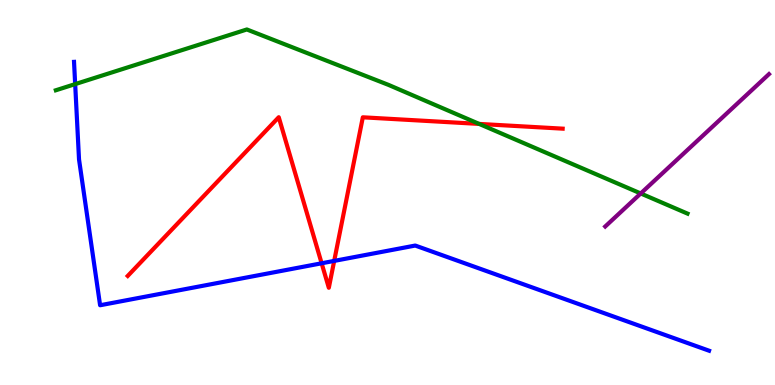[{'lines': ['blue', 'red'], 'intersections': [{'x': 4.15, 'y': 3.16}, {'x': 4.31, 'y': 3.22}]}, {'lines': ['green', 'red'], 'intersections': [{'x': 6.18, 'y': 6.78}]}, {'lines': ['purple', 'red'], 'intersections': []}, {'lines': ['blue', 'green'], 'intersections': [{'x': 0.97, 'y': 7.82}]}, {'lines': ['blue', 'purple'], 'intersections': []}, {'lines': ['green', 'purple'], 'intersections': [{'x': 8.27, 'y': 4.97}]}]